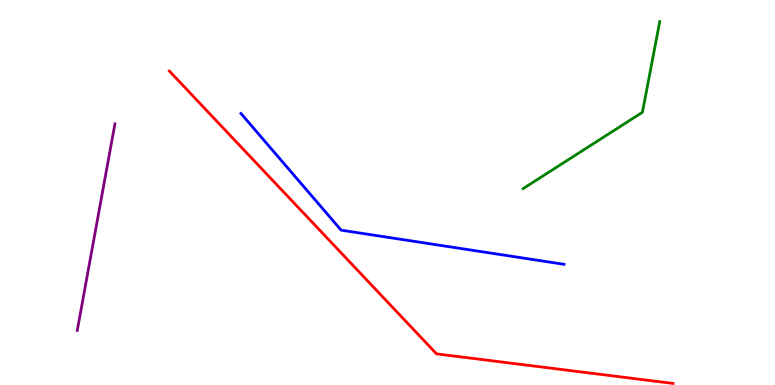[{'lines': ['blue', 'red'], 'intersections': []}, {'lines': ['green', 'red'], 'intersections': []}, {'lines': ['purple', 'red'], 'intersections': []}, {'lines': ['blue', 'green'], 'intersections': []}, {'lines': ['blue', 'purple'], 'intersections': []}, {'lines': ['green', 'purple'], 'intersections': []}]